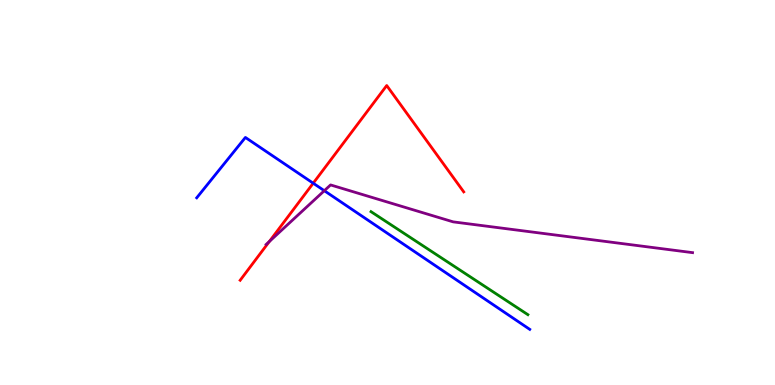[{'lines': ['blue', 'red'], 'intersections': [{'x': 4.04, 'y': 5.24}]}, {'lines': ['green', 'red'], 'intersections': []}, {'lines': ['purple', 'red'], 'intersections': [{'x': 3.48, 'y': 3.73}]}, {'lines': ['blue', 'green'], 'intersections': []}, {'lines': ['blue', 'purple'], 'intersections': [{'x': 4.18, 'y': 5.05}]}, {'lines': ['green', 'purple'], 'intersections': []}]